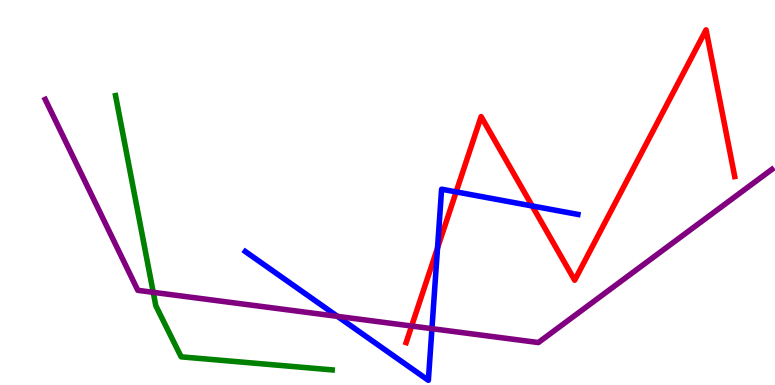[{'lines': ['blue', 'red'], 'intersections': [{'x': 5.65, 'y': 3.56}, {'x': 5.89, 'y': 5.02}, {'x': 6.87, 'y': 4.65}]}, {'lines': ['green', 'red'], 'intersections': []}, {'lines': ['purple', 'red'], 'intersections': [{'x': 5.31, 'y': 1.53}]}, {'lines': ['blue', 'green'], 'intersections': []}, {'lines': ['blue', 'purple'], 'intersections': [{'x': 4.35, 'y': 1.78}, {'x': 5.57, 'y': 1.46}]}, {'lines': ['green', 'purple'], 'intersections': [{'x': 1.98, 'y': 2.41}]}]